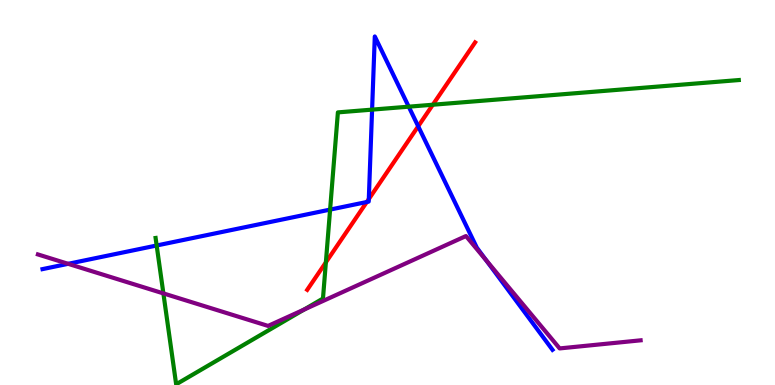[{'lines': ['blue', 'red'], 'intersections': [{'x': 4.73, 'y': 4.75}, {'x': 4.76, 'y': 4.83}, {'x': 5.4, 'y': 6.72}]}, {'lines': ['green', 'red'], 'intersections': [{'x': 4.2, 'y': 3.19}, {'x': 5.58, 'y': 7.28}]}, {'lines': ['purple', 'red'], 'intersections': []}, {'lines': ['blue', 'green'], 'intersections': [{'x': 2.02, 'y': 3.62}, {'x': 4.26, 'y': 4.56}, {'x': 4.8, 'y': 7.15}, {'x': 5.27, 'y': 7.23}]}, {'lines': ['blue', 'purple'], 'intersections': [{'x': 0.879, 'y': 3.15}, {'x': 6.27, 'y': 3.24}]}, {'lines': ['green', 'purple'], 'intersections': [{'x': 2.11, 'y': 2.38}, {'x': 3.92, 'y': 1.96}]}]